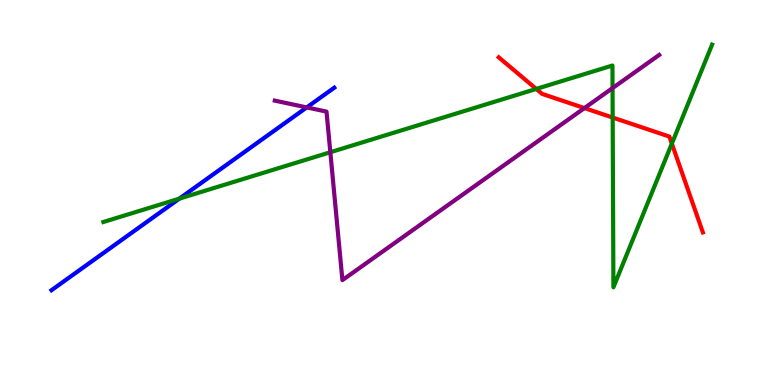[{'lines': ['blue', 'red'], 'intersections': []}, {'lines': ['green', 'red'], 'intersections': [{'x': 6.92, 'y': 7.69}, {'x': 7.91, 'y': 6.95}, {'x': 8.67, 'y': 6.27}]}, {'lines': ['purple', 'red'], 'intersections': [{'x': 7.54, 'y': 7.19}]}, {'lines': ['blue', 'green'], 'intersections': [{'x': 2.31, 'y': 4.84}]}, {'lines': ['blue', 'purple'], 'intersections': [{'x': 3.96, 'y': 7.21}]}, {'lines': ['green', 'purple'], 'intersections': [{'x': 4.26, 'y': 6.05}, {'x': 7.9, 'y': 7.71}]}]